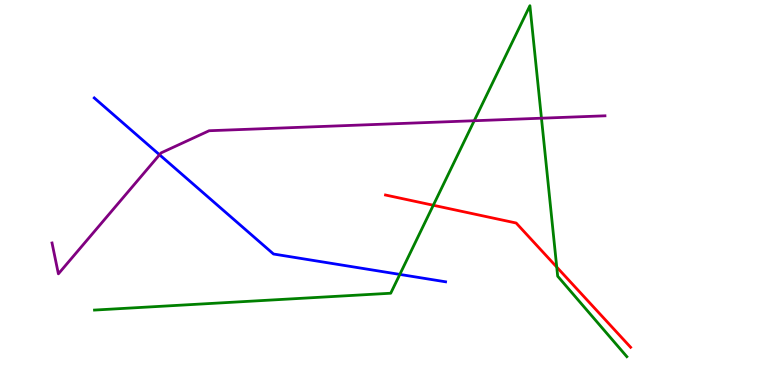[{'lines': ['blue', 'red'], 'intersections': []}, {'lines': ['green', 'red'], 'intersections': [{'x': 5.59, 'y': 4.67}, {'x': 7.18, 'y': 3.06}]}, {'lines': ['purple', 'red'], 'intersections': []}, {'lines': ['blue', 'green'], 'intersections': [{'x': 5.16, 'y': 2.87}]}, {'lines': ['blue', 'purple'], 'intersections': [{'x': 2.06, 'y': 5.98}]}, {'lines': ['green', 'purple'], 'intersections': [{'x': 6.12, 'y': 6.86}, {'x': 6.99, 'y': 6.93}]}]